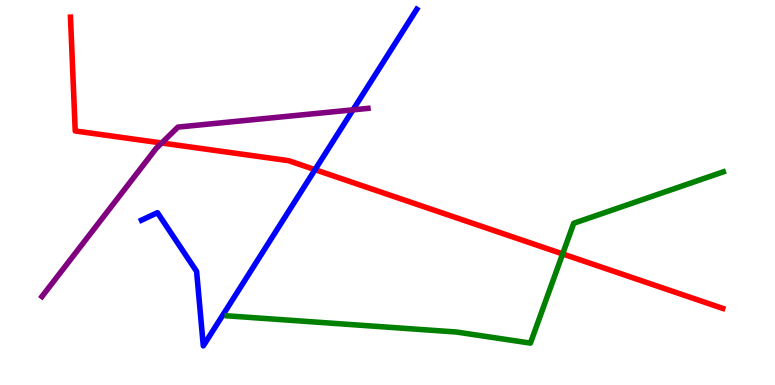[{'lines': ['blue', 'red'], 'intersections': [{'x': 4.07, 'y': 5.59}]}, {'lines': ['green', 'red'], 'intersections': [{'x': 7.26, 'y': 3.4}]}, {'lines': ['purple', 'red'], 'intersections': [{'x': 2.09, 'y': 6.29}]}, {'lines': ['blue', 'green'], 'intersections': []}, {'lines': ['blue', 'purple'], 'intersections': [{'x': 4.55, 'y': 7.15}]}, {'lines': ['green', 'purple'], 'intersections': []}]